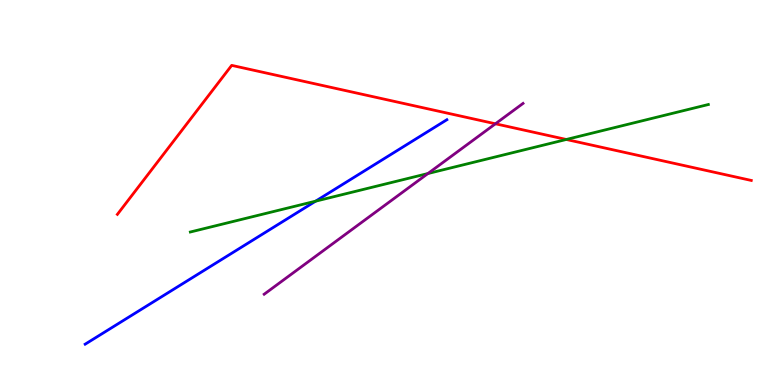[{'lines': ['blue', 'red'], 'intersections': []}, {'lines': ['green', 'red'], 'intersections': [{'x': 7.31, 'y': 6.38}]}, {'lines': ['purple', 'red'], 'intersections': [{'x': 6.39, 'y': 6.78}]}, {'lines': ['blue', 'green'], 'intersections': [{'x': 4.07, 'y': 4.77}]}, {'lines': ['blue', 'purple'], 'intersections': []}, {'lines': ['green', 'purple'], 'intersections': [{'x': 5.52, 'y': 5.49}]}]